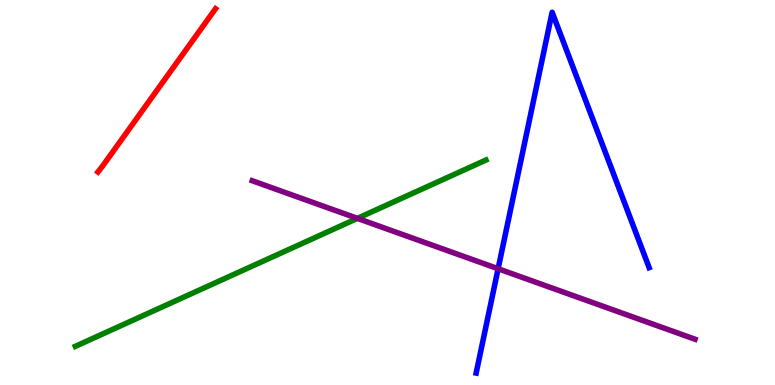[{'lines': ['blue', 'red'], 'intersections': []}, {'lines': ['green', 'red'], 'intersections': []}, {'lines': ['purple', 'red'], 'intersections': []}, {'lines': ['blue', 'green'], 'intersections': []}, {'lines': ['blue', 'purple'], 'intersections': [{'x': 6.43, 'y': 3.02}]}, {'lines': ['green', 'purple'], 'intersections': [{'x': 4.61, 'y': 4.33}]}]